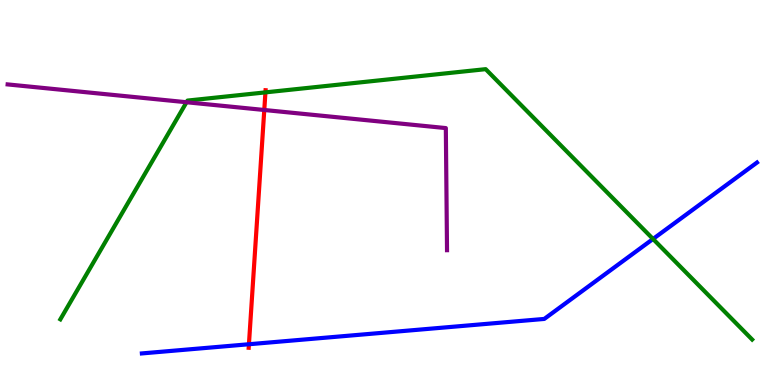[{'lines': ['blue', 'red'], 'intersections': [{'x': 3.21, 'y': 1.06}]}, {'lines': ['green', 'red'], 'intersections': [{'x': 3.42, 'y': 7.6}]}, {'lines': ['purple', 'red'], 'intersections': [{'x': 3.41, 'y': 7.14}]}, {'lines': ['blue', 'green'], 'intersections': [{'x': 8.43, 'y': 3.79}]}, {'lines': ['blue', 'purple'], 'intersections': []}, {'lines': ['green', 'purple'], 'intersections': [{'x': 2.41, 'y': 7.34}]}]